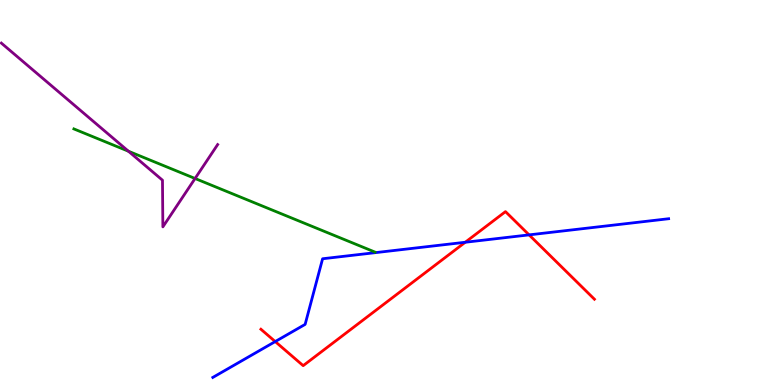[{'lines': ['blue', 'red'], 'intersections': [{'x': 3.55, 'y': 1.13}, {'x': 6.0, 'y': 3.71}, {'x': 6.83, 'y': 3.9}]}, {'lines': ['green', 'red'], 'intersections': []}, {'lines': ['purple', 'red'], 'intersections': []}, {'lines': ['blue', 'green'], 'intersections': []}, {'lines': ['blue', 'purple'], 'intersections': []}, {'lines': ['green', 'purple'], 'intersections': [{'x': 1.66, 'y': 6.07}, {'x': 2.52, 'y': 5.36}]}]